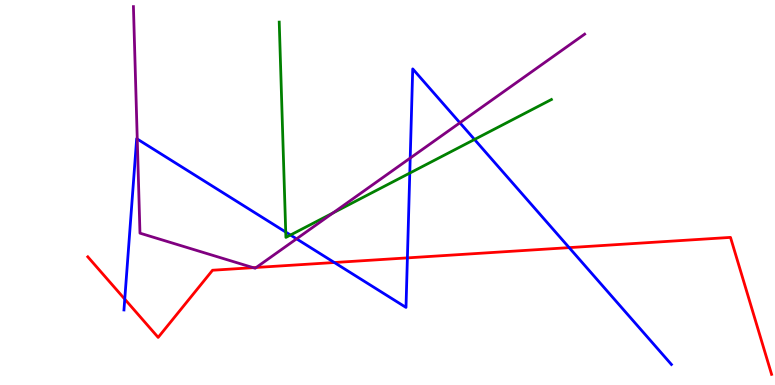[{'lines': ['blue', 'red'], 'intersections': [{'x': 1.61, 'y': 2.23}, {'x': 4.31, 'y': 3.18}, {'x': 5.26, 'y': 3.3}, {'x': 7.34, 'y': 3.57}]}, {'lines': ['green', 'red'], 'intersections': []}, {'lines': ['purple', 'red'], 'intersections': [{'x': 3.27, 'y': 3.05}, {'x': 3.31, 'y': 3.05}]}, {'lines': ['blue', 'green'], 'intersections': [{'x': 3.69, 'y': 3.97}, {'x': 3.75, 'y': 3.9}, {'x': 5.29, 'y': 5.5}, {'x': 6.12, 'y': 6.38}]}, {'lines': ['blue', 'purple'], 'intersections': [{'x': 1.77, 'y': 6.39}, {'x': 3.83, 'y': 3.8}, {'x': 5.29, 'y': 5.89}, {'x': 5.93, 'y': 6.81}]}, {'lines': ['green', 'purple'], 'intersections': [{'x': 4.3, 'y': 4.47}]}]